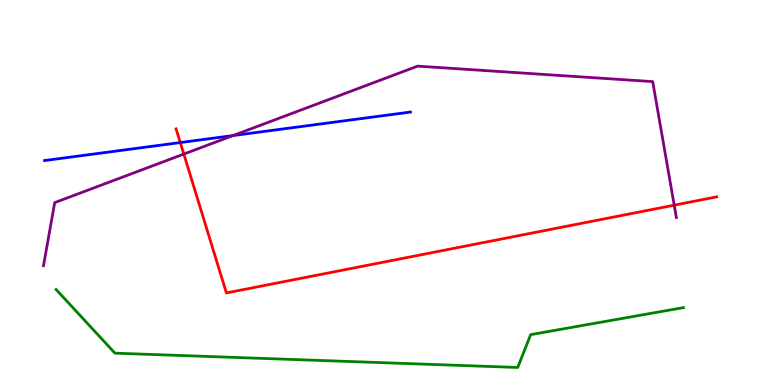[{'lines': ['blue', 'red'], 'intersections': [{'x': 2.33, 'y': 6.3}]}, {'lines': ['green', 'red'], 'intersections': []}, {'lines': ['purple', 'red'], 'intersections': [{'x': 2.37, 'y': 6.0}, {'x': 8.7, 'y': 4.67}]}, {'lines': ['blue', 'green'], 'intersections': []}, {'lines': ['blue', 'purple'], 'intersections': [{'x': 3.01, 'y': 6.48}]}, {'lines': ['green', 'purple'], 'intersections': []}]